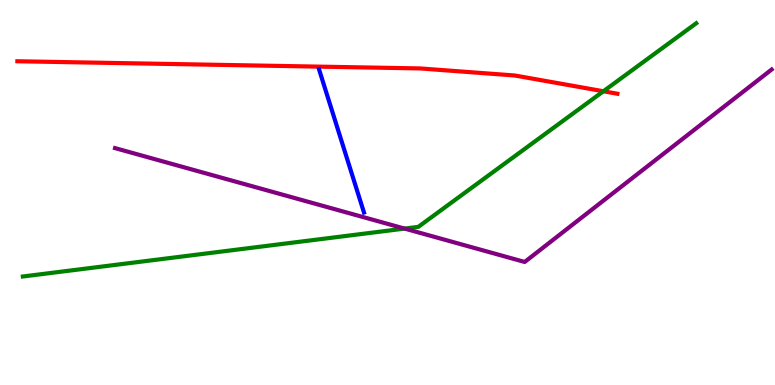[{'lines': ['blue', 'red'], 'intersections': []}, {'lines': ['green', 'red'], 'intersections': [{'x': 7.79, 'y': 7.63}]}, {'lines': ['purple', 'red'], 'intersections': []}, {'lines': ['blue', 'green'], 'intersections': []}, {'lines': ['blue', 'purple'], 'intersections': []}, {'lines': ['green', 'purple'], 'intersections': [{'x': 5.22, 'y': 4.06}]}]